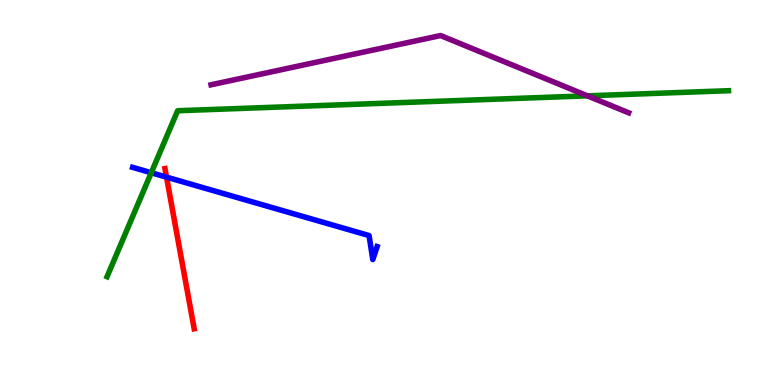[{'lines': ['blue', 'red'], 'intersections': [{'x': 2.15, 'y': 5.4}]}, {'lines': ['green', 'red'], 'intersections': []}, {'lines': ['purple', 'red'], 'intersections': []}, {'lines': ['blue', 'green'], 'intersections': [{'x': 1.95, 'y': 5.51}]}, {'lines': ['blue', 'purple'], 'intersections': []}, {'lines': ['green', 'purple'], 'intersections': [{'x': 7.58, 'y': 7.51}]}]